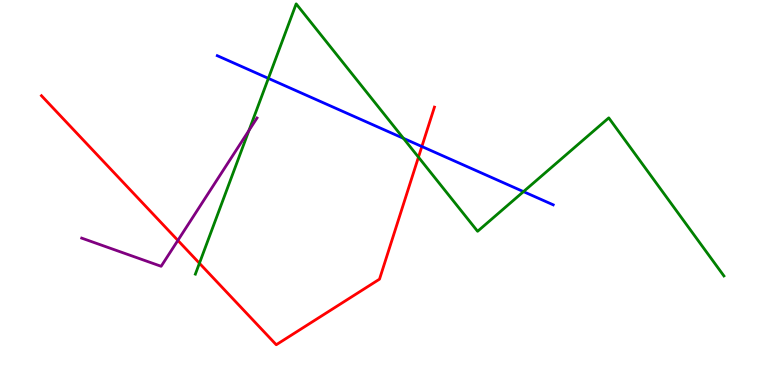[{'lines': ['blue', 'red'], 'intersections': [{'x': 5.44, 'y': 6.19}]}, {'lines': ['green', 'red'], 'intersections': [{'x': 2.57, 'y': 3.16}, {'x': 5.4, 'y': 5.92}]}, {'lines': ['purple', 'red'], 'intersections': [{'x': 2.3, 'y': 3.76}]}, {'lines': ['blue', 'green'], 'intersections': [{'x': 3.46, 'y': 7.96}, {'x': 5.21, 'y': 6.41}, {'x': 6.75, 'y': 5.02}]}, {'lines': ['blue', 'purple'], 'intersections': []}, {'lines': ['green', 'purple'], 'intersections': [{'x': 3.21, 'y': 6.61}]}]